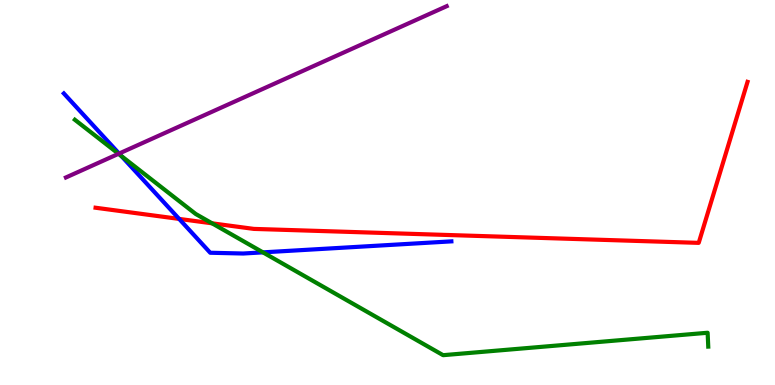[{'lines': ['blue', 'red'], 'intersections': [{'x': 2.31, 'y': 4.31}]}, {'lines': ['green', 'red'], 'intersections': [{'x': 2.74, 'y': 4.2}]}, {'lines': ['purple', 'red'], 'intersections': []}, {'lines': ['blue', 'green'], 'intersections': [{'x': 1.57, 'y': 5.95}, {'x': 3.39, 'y': 3.45}]}, {'lines': ['blue', 'purple'], 'intersections': [{'x': 1.54, 'y': 6.01}]}, {'lines': ['green', 'purple'], 'intersections': [{'x': 1.53, 'y': 6.01}]}]